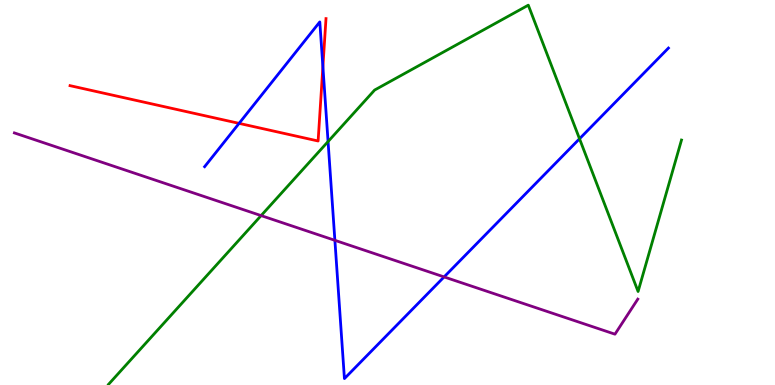[{'lines': ['blue', 'red'], 'intersections': [{'x': 3.08, 'y': 6.8}, {'x': 4.17, 'y': 8.27}]}, {'lines': ['green', 'red'], 'intersections': []}, {'lines': ['purple', 'red'], 'intersections': []}, {'lines': ['blue', 'green'], 'intersections': [{'x': 4.23, 'y': 6.32}, {'x': 7.48, 'y': 6.4}]}, {'lines': ['blue', 'purple'], 'intersections': [{'x': 4.32, 'y': 3.76}, {'x': 5.73, 'y': 2.81}]}, {'lines': ['green', 'purple'], 'intersections': [{'x': 3.37, 'y': 4.4}]}]